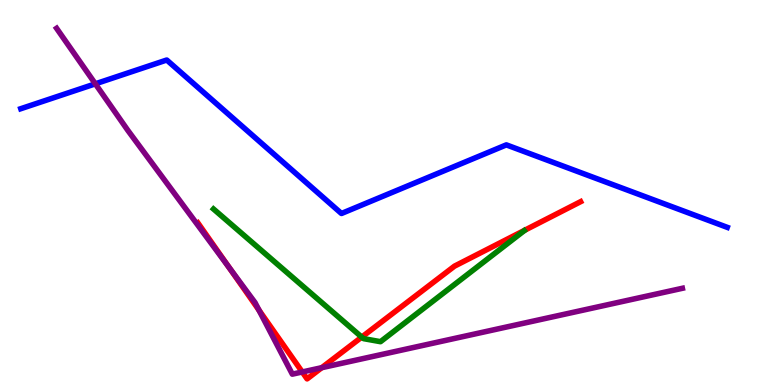[{'lines': ['blue', 'red'], 'intersections': []}, {'lines': ['green', 'red'], 'intersections': [{'x': 4.67, 'y': 1.24}]}, {'lines': ['purple', 'red'], 'intersections': [{'x': 2.96, 'y': 3.05}, {'x': 3.34, 'y': 1.95}, {'x': 3.9, 'y': 0.338}, {'x': 4.15, 'y': 0.45}]}, {'lines': ['blue', 'green'], 'intersections': []}, {'lines': ['blue', 'purple'], 'intersections': [{'x': 1.23, 'y': 7.82}]}, {'lines': ['green', 'purple'], 'intersections': []}]